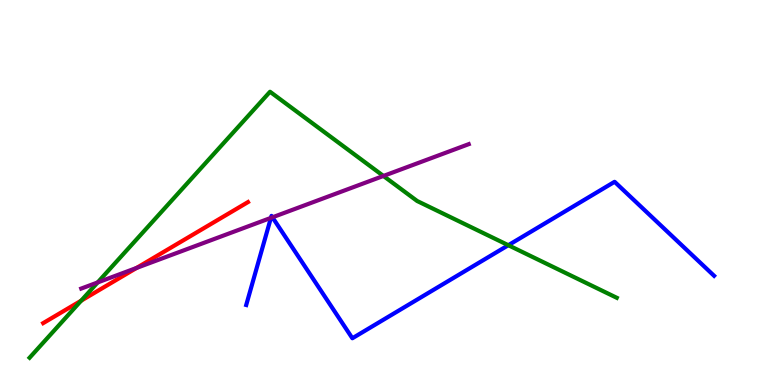[{'lines': ['blue', 'red'], 'intersections': []}, {'lines': ['green', 'red'], 'intersections': [{'x': 1.05, 'y': 2.19}]}, {'lines': ['purple', 'red'], 'intersections': [{'x': 1.76, 'y': 3.04}]}, {'lines': ['blue', 'green'], 'intersections': [{'x': 6.56, 'y': 3.63}]}, {'lines': ['blue', 'purple'], 'intersections': [{'x': 3.5, 'y': 4.34}, {'x': 3.52, 'y': 4.36}]}, {'lines': ['green', 'purple'], 'intersections': [{'x': 1.26, 'y': 2.66}, {'x': 4.95, 'y': 5.43}]}]